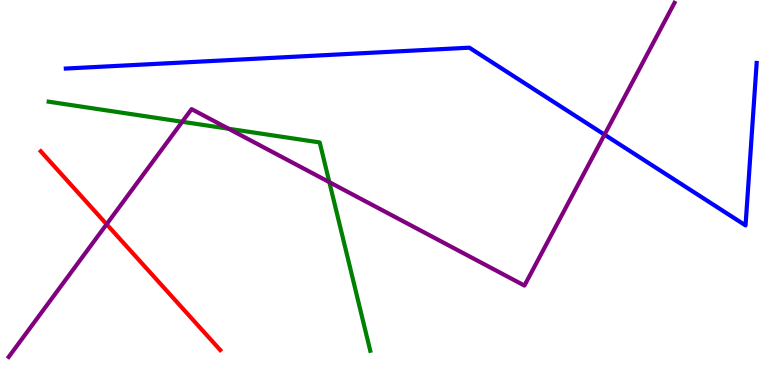[{'lines': ['blue', 'red'], 'intersections': []}, {'lines': ['green', 'red'], 'intersections': []}, {'lines': ['purple', 'red'], 'intersections': [{'x': 1.38, 'y': 4.18}]}, {'lines': ['blue', 'green'], 'intersections': []}, {'lines': ['blue', 'purple'], 'intersections': [{'x': 7.8, 'y': 6.5}]}, {'lines': ['green', 'purple'], 'intersections': [{'x': 2.35, 'y': 6.84}, {'x': 2.95, 'y': 6.66}, {'x': 4.25, 'y': 5.27}]}]